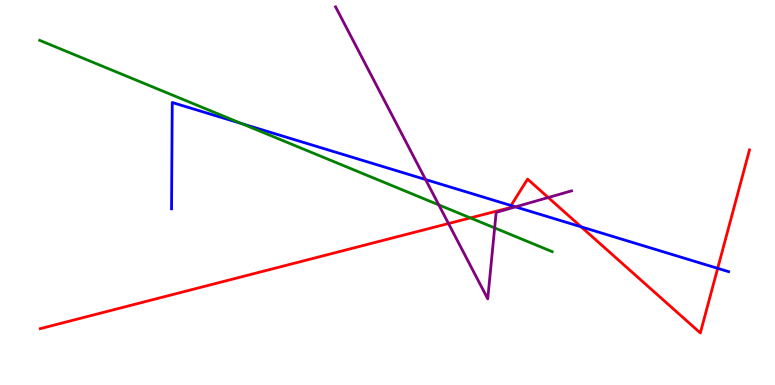[{'lines': ['blue', 'red'], 'intersections': [{'x': 6.59, 'y': 4.66}, {'x': 7.5, 'y': 4.11}, {'x': 9.26, 'y': 3.03}]}, {'lines': ['green', 'red'], 'intersections': [{'x': 6.07, 'y': 4.34}]}, {'lines': ['purple', 'red'], 'intersections': [{'x': 5.79, 'y': 4.19}, {'x': 7.07, 'y': 4.87}]}, {'lines': ['blue', 'green'], 'intersections': [{'x': 3.12, 'y': 6.79}]}, {'lines': ['blue', 'purple'], 'intersections': [{'x': 5.49, 'y': 5.34}, {'x': 6.65, 'y': 4.63}]}, {'lines': ['green', 'purple'], 'intersections': [{'x': 5.66, 'y': 4.68}, {'x': 6.38, 'y': 4.08}]}]